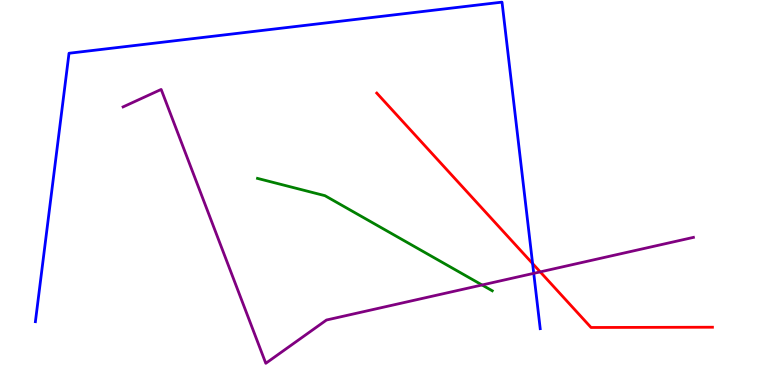[{'lines': ['blue', 'red'], 'intersections': [{'x': 6.87, 'y': 3.15}]}, {'lines': ['green', 'red'], 'intersections': []}, {'lines': ['purple', 'red'], 'intersections': [{'x': 6.97, 'y': 2.94}]}, {'lines': ['blue', 'green'], 'intersections': []}, {'lines': ['blue', 'purple'], 'intersections': [{'x': 6.89, 'y': 2.9}]}, {'lines': ['green', 'purple'], 'intersections': [{'x': 6.22, 'y': 2.6}]}]